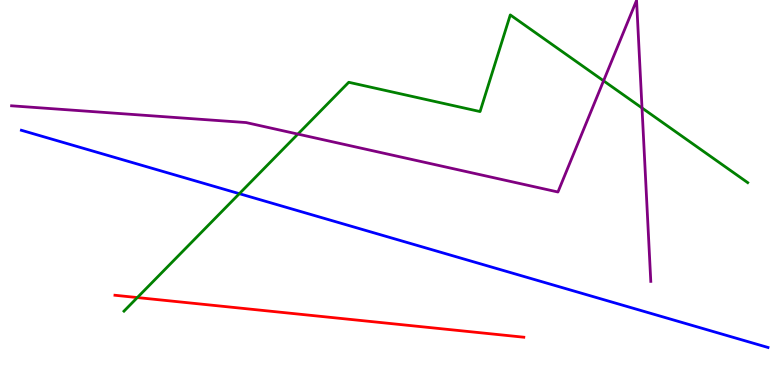[{'lines': ['blue', 'red'], 'intersections': []}, {'lines': ['green', 'red'], 'intersections': [{'x': 1.77, 'y': 2.27}]}, {'lines': ['purple', 'red'], 'intersections': []}, {'lines': ['blue', 'green'], 'intersections': [{'x': 3.09, 'y': 4.97}]}, {'lines': ['blue', 'purple'], 'intersections': []}, {'lines': ['green', 'purple'], 'intersections': [{'x': 3.84, 'y': 6.52}, {'x': 7.79, 'y': 7.9}, {'x': 8.28, 'y': 7.2}]}]